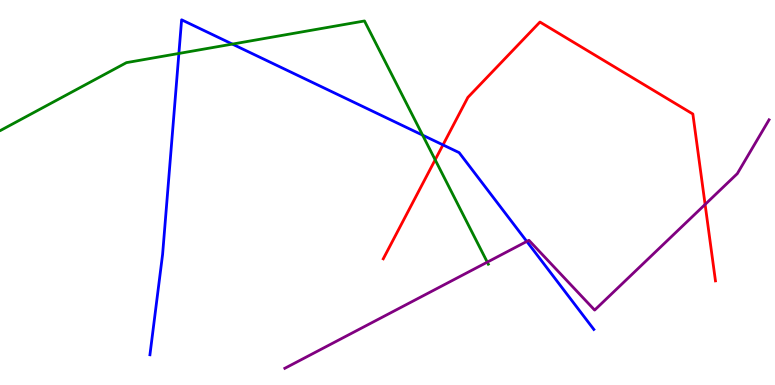[{'lines': ['blue', 'red'], 'intersections': [{'x': 5.72, 'y': 6.24}]}, {'lines': ['green', 'red'], 'intersections': [{'x': 5.62, 'y': 5.85}]}, {'lines': ['purple', 'red'], 'intersections': [{'x': 9.1, 'y': 4.69}]}, {'lines': ['blue', 'green'], 'intersections': [{'x': 2.31, 'y': 8.61}, {'x': 3.0, 'y': 8.85}, {'x': 5.45, 'y': 6.49}]}, {'lines': ['blue', 'purple'], 'intersections': [{'x': 6.8, 'y': 3.73}]}, {'lines': ['green', 'purple'], 'intersections': [{'x': 6.29, 'y': 3.19}]}]